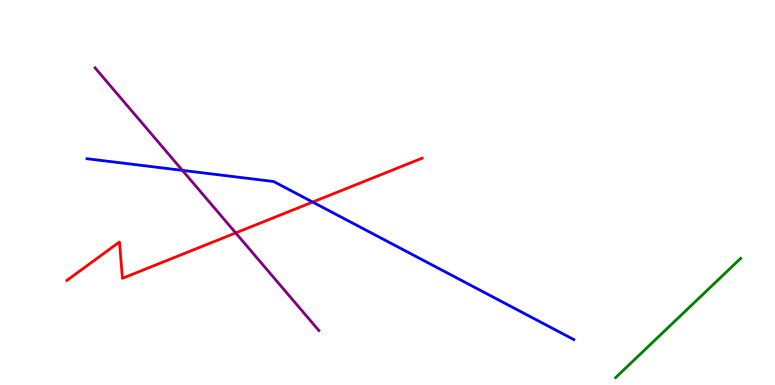[{'lines': ['blue', 'red'], 'intersections': [{'x': 4.03, 'y': 4.75}]}, {'lines': ['green', 'red'], 'intersections': []}, {'lines': ['purple', 'red'], 'intersections': [{'x': 3.04, 'y': 3.95}]}, {'lines': ['blue', 'green'], 'intersections': []}, {'lines': ['blue', 'purple'], 'intersections': [{'x': 2.35, 'y': 5.57}]}, {'lines': ['green', 'purple'], 'intersections': []}]